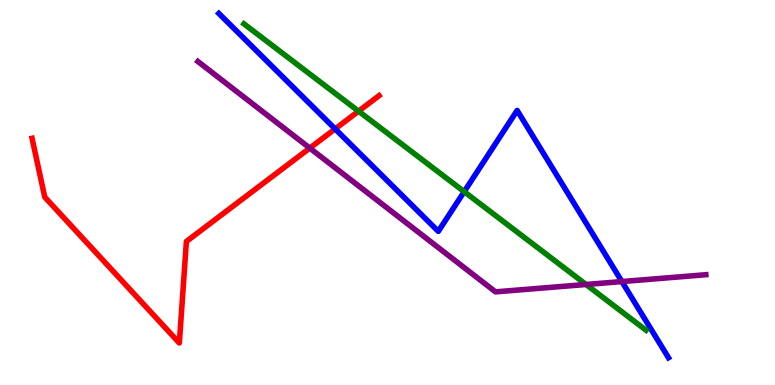[{'lines': ['blue', 'red'], 'intersections': [{'x': 4.32, 'y': 6.65}]}, {'lines': ['green', 'red'], 'intersections': [{'x': 4.63, 'y': 7.11}]}, {'lines': ['purple', 'red'], 'intersections': [{'x': 4.0, 'y': 6.15}]}, {'lines': ['blue', 'green'], 'intersections': [{'x': 5.99, 'y': 5.02}]}, {'lines': ['blue', 'purple'], 'intersections': [{'x': 8.02, 'y': 2.69}]}, {'lines': ['green', 'purple'], 'intersections': [{'x': 7.56, 'y': 2.61}]}]